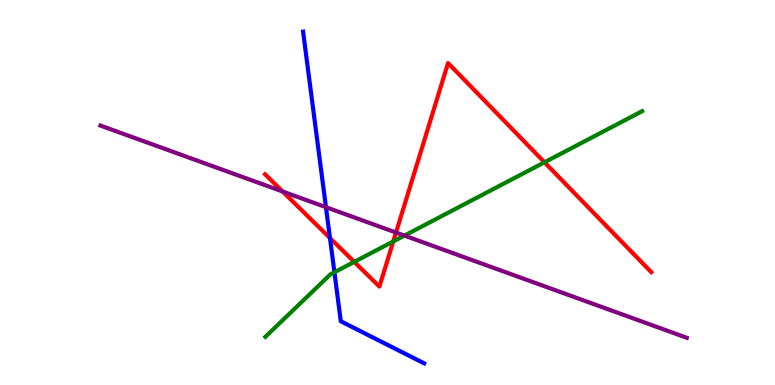[{'lines': ['blue', 'red'], 'intersections': [{'x': 4.26, 'y': 3.82}]}, {'lines': ['green', 'red'], 'intersections': [{'x': 4.57, 'y': 3.2}, {'x': 5.07, 'y': 3.73}, {'x': 7.03, 'y': 5.78}]}, {'lines': ['purple', 'red'], 'intersections': [{'x': 3.65, 'y': 5.03}, {'x': 5.11, 'y': 3.96}]}, {'lines': ['blue', 'green'], 'intersections': [{'x': 4.32, 'y': 2.93}]}, {'lines': ['blue', 'purple'], 'intersections': [{'x': 4.21, 'y': 4.62}]}, {'lines': ['green', 'purple'], 'intersections': [{'x': 5.22, 'y': 3.88}]}]